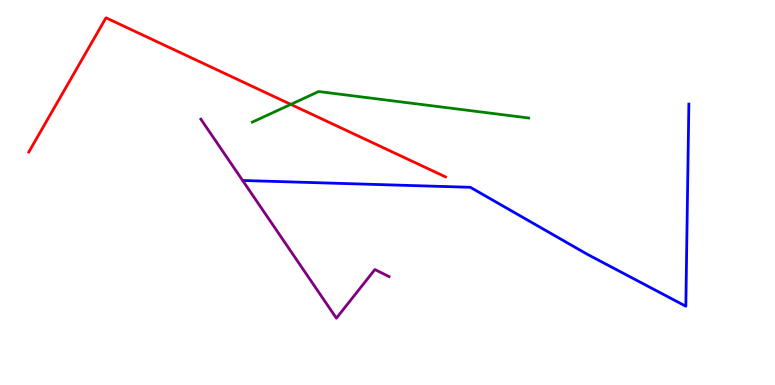[{'lines': ['blue', 'red'], 'intersections': []}, {'lines': ['green', 'red'], 'intersections': [{'x': 3.75, 'y': 7.29}]}, {'lines': ['purple', 'red'], 'intersections': []}, {'lines': ['blue', 'green'], 'intersections': []}, {'lines': ['blue', 'purple'], 'intersections': []}, {'lines': ['green', 'purple'], 'intersections': []}]